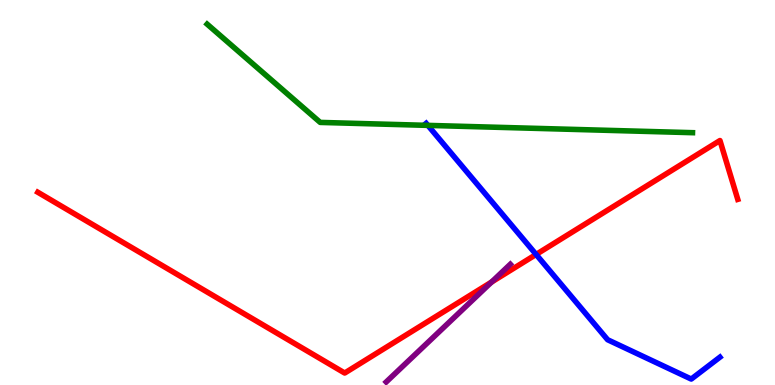[{'lines': ['blue', 'red'], 'intersections': [{'x': 6.92, 'y': 3.39}]}, {'lines': ['green', 'red'], 'intersections': []}, {'lines': ['purple', 'red'], 'intersections': [{'x': 6.34, 'y': 2.67}]}, {'lines': ['blue', 'green'], 'intersections': [{'x': 5.52, 'y': 6.74}]}, {'lines': ['blue', 'purple'], 'intersections': []}, {'lines': ['green', 'purple'], 'intersections': []}]